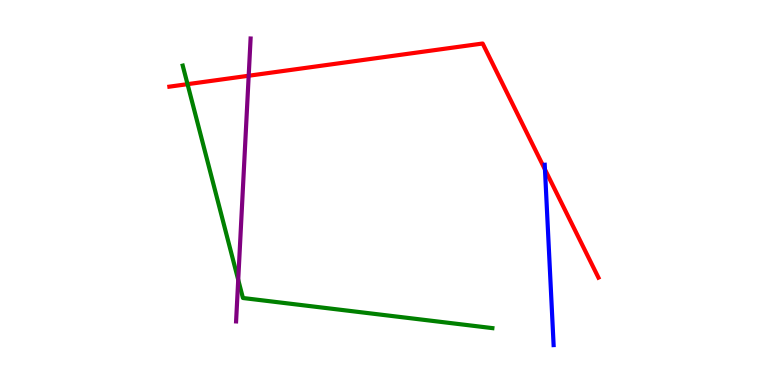[{'lines': ['blue', 'red'], 'intersections': [{'x': 7.03, 'y': 5.6}]}, {'lines': ['green', 'red'], 'intersections': [{'x': 2.42, 'y': 7.81}]}, {'lines': ['purple', 'red'], 'intersections': [{'x': 3.21, 'y': 8.03}]}, {'lines': ['blue', 'green'], 'intersections': []}, {'lines': ['blue', 'purple'], 'intersections': []}, {'lines': ['green', 'purple'], 'intersections': [{'x': 3.07, 'y': 2.73}]}]